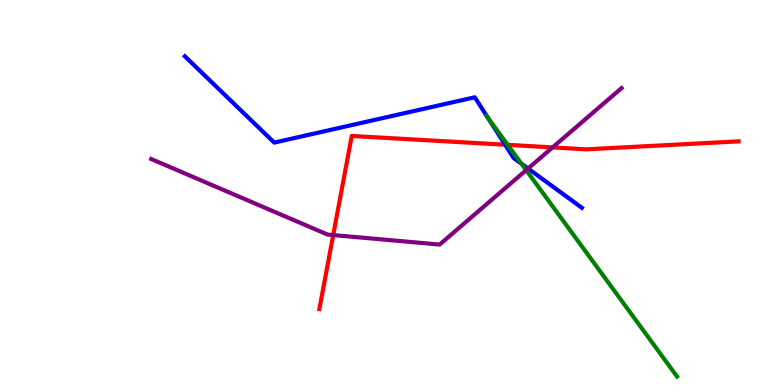[{'lines': ['blue', 'red'], 'intersections': [{'x': 6.52, 'y': 6.24}]}, {'lines': ['green', 'red'], 'intersections': [{'x': 6.55, 'y': 6.24}]}, {'lines': ['purple', 'red'], 'intersections': [{'x': 4.3, 'y': 3.89}, {'x': 7.13, 'y': 6.17}]}, {'lines': ['blue', 'green'], 'intersections': [{'x': 6.3, 'y': 6.93}, {'x': 6.73, 'y': 5.75}]}, {'lines': ['blue', 'purple'], 'intersections': [{'x': 6.81, 'y': 5.62}]}, {'lines': ['green', 'purple'], 'intersections': [{'x': 6.79, 'y': 5.58}]}]